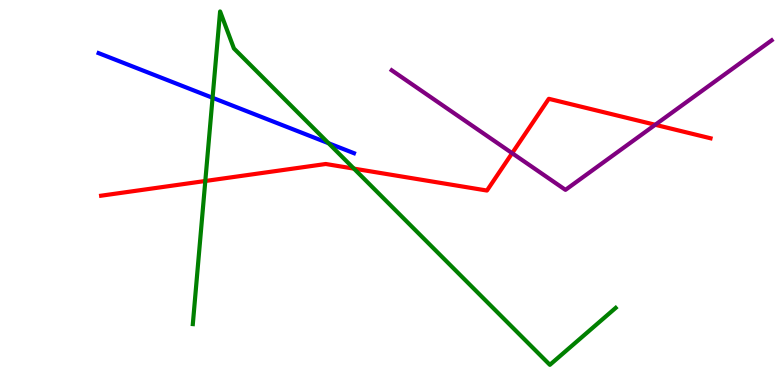[{'lines': ['blue', 'red'], 'intersections': []}, {'lines': ['green', 'red'], 'intersections': [{'x': 2.65, 'y': 5.3}, {'x': 4.57, 'y': 5.62}]}, {'lines': ['purple', 'red'], 'intersections': [{'x': 6.61, 'y': 6.02}, {'x': 8.45, 'y': 6.76}]}, {'lines': ['blue', 'green'], 'intersections': [{'x': 2.74, 'y': 7.46}, {'x': 4.24, 'y': 6.28}]}, {'lines': ['blue', 'purple'], 'intersections': []}, {'lines': ['green', 'purple'], 'intersections': []}]